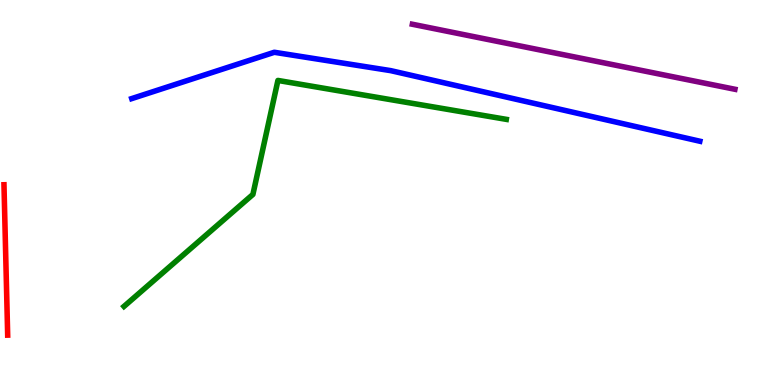[{'lines': ['blue', 'red'], 'intersections': []}, {'lines': ['green', 'red'], 'intersections': []}, {'lines': ['purple', 'red'], 'intersections': []}, {'lines': ['blue', 'green'], 'intersections': []}, {'lines': ['blue', 'purple'], 'intersections': []}, {'lines': ['green', 'purple'], 'intersections': []}]